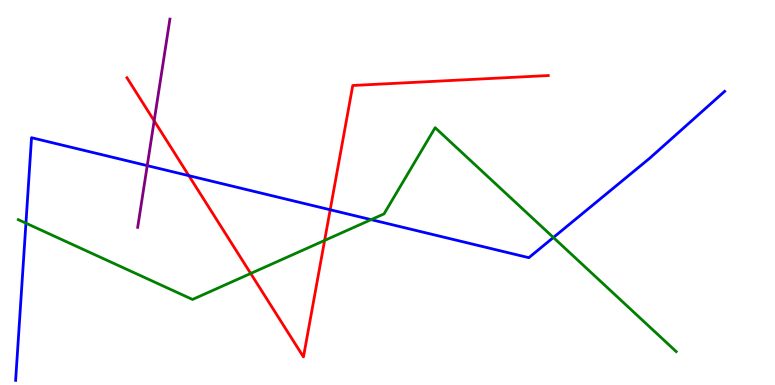[{'lines': ['blue', 'red'], 'intersections': [{'x': 2.44, 'y': 5.44}, {'x': 4.26, 'y': 4.55}]}, {'lines': ['green', 'red'], 'intersections': [{'x': 3.23, 'y': 2.9}, {'x': 4.19, 'y': 3.75}]}, {'lines': ['purple', 'red'], 'intersections': [{'x': 1.99, 'y': 6.86}]}, {'lines': ['blue', 'green'], 'intersections': [{'x': 0.335, 'y': 4.2}, {'x': 4.79, 'y': 4.3}, {'x': 7.14, 'y': 3.83}]}, {'lines': ['blue', 'purple'], 'intersections': [{'x': 1.9, 'y': 5.7}]}, {'lines': ['green', 'purple'], 'intersections': []}]